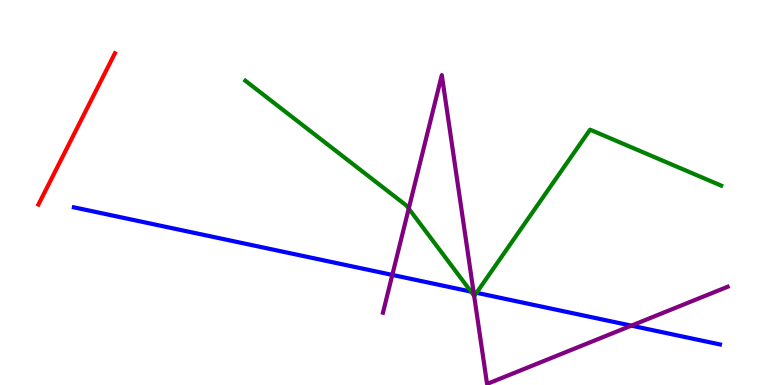[{'lines': ['blue', 'red'], 'intersections': []}, {'lines': ['green', 'red'], 'intersections': []}, {'lines': ['purple', 'red'], 'intersections': []}, {'lines': ['blue', 'green'], 'intersections': [{'x': 6.08, 'y': 2.43}, {'x': 6.15, 'y': 2.4}]}, {'lines': ['blue', 'purple'], 'intersections': [{'x': 5.06, 'y': 2.86}, {'x': 6.11, 'y': 2.41}, {'x': 8.15, 'y': 1.54}]}, {'lines': ['green', 'purple'], 'intersections': [{'x': 5.27, 'y': 4.58}, {'x': 6.12, 'y': 2.32}]}]